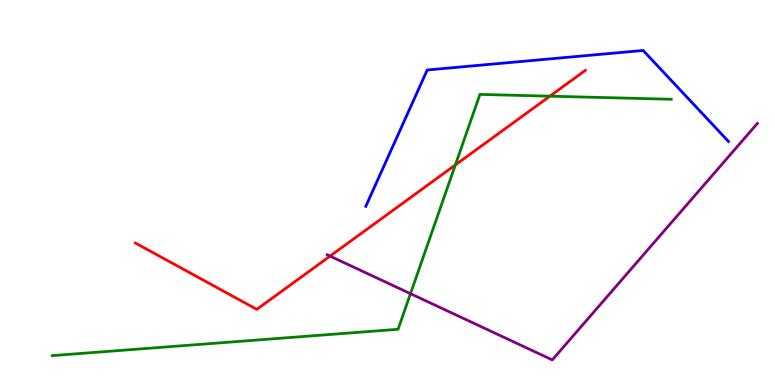[{'lines': ['blue', 'red'], 'intersections': []}, {'lines': ['green', 'red'], 'intersections': [{'x': 5.88, 'y': 5.72}, {'x': 7.1, 'y': 7.5}]}, {'lines': ['purple', 'red'], 'intersections': [{'x': 4.26, 'y': 3.35}]}, {'lines': ['blue', 'green'], 'intersections': []}, {'lines': ['blue', 'purple'], 'intersections': []}, {'lines': ['green', 'purple'], 'intersections': [{'x': 5.3, 'y': 2.37}]}]